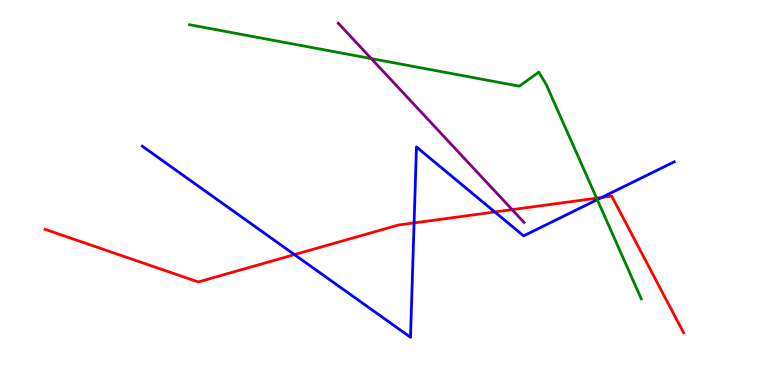[{'lines': ['blue', 'red'], 'intersections': [{'x': 3.8, 'y': 3.39}, {'x': 5.34, 'y': 4.21}, {'x': 6.38, 'y': 4.49}, {'x': 7.76, 'y': 4.87}]}, {'lines': ['green', 'red'], 'intersections': [{'x': 7.7, 'y': 4.85}]}, {'lines': ['purple', 'red'], 'intersections': [{'x': 6.61, 'y': 4.56}]}, {'lines': ['blue', 'green'], 'intersections': [{'x': 7.71, 'y': 4.81}]}, {'lines': ['blue', 'purple'], 'intersections': []}, {'lines': ['green', 'purple'], 'intersections': [{'x': 4.79, 'y': 8.48}]}]